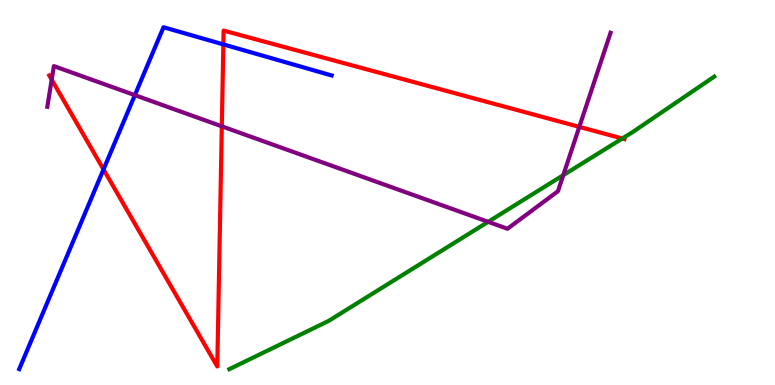[{'lines': ['blue', 'red'], 'intersections': [{'x': 1.34, 'y': 5.6}, {'x': 2.88, 'y': 8.85}]}, {'lines': ['green', 'red'], 'intersections': [{'x': 8.03, 'y': 6.4}]}, {'lines': ['purple', 'red'], 'intersections': [{'x': 0.667, 'y': 7.93}, {'x': 2.86, 'y': 6.72}, {'x': 7.48, 'y': 6.7}]}, {'lines': ['blue', 'green'], 'intersections': []}, {'lines': ['blue', 'purple'], 'intersections': [{'x': 1.74, 'y': 7.53}]}, {'lines': ['green', 'purple'], 'intersections': [{'x': 6.3, 'y': 4.24}, {'x': 7.27, 'y': 5.45}]}]